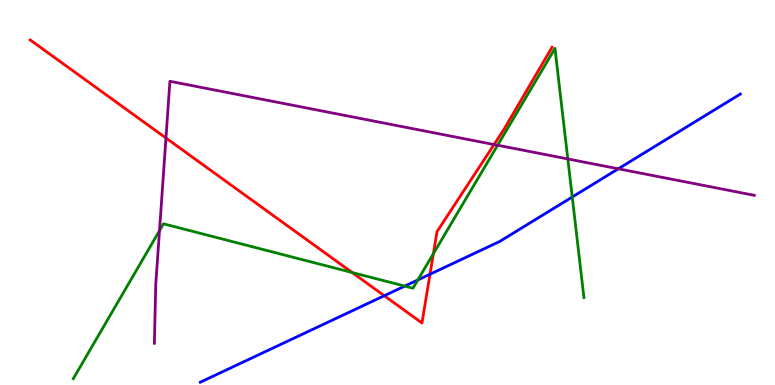[{'lines': ['blue', 'red'], 'intersections': [{'x': 4.96, 'y': 2.32}, {'x': 5.55, 'y': 2.88}]}, {'lines': ['green', 'red'], 'intersections': [{'x': 4.54, 'y': 2.92}, {'x': 5.59, 'y': 3.41}]}, {'lines': ['purple', 'red'], 'intersections': [{'x': 2.14, 'y': 6.42}, {'x': 6.37, 'y': 6.25}]}, {'lines': ['blue', 'green'], 'intersections': [{'x': 5.22, 'y': 2.57}, {'x': 5.39, 'y': 2.73}, {'x': 7.38, 'y': 4.88}]}, {'lines': ['blue', 'purple'], 'intersections': [{'x': 7.98, 'y': 5.62}]}, {'lines': ['green', 'purple'], 'intersections': [{'x': 2.06, 'y': 4.01}, {'x': 6.42, 'y': 6.23}, {'x': 7.33, 'y': 5.87}]}]